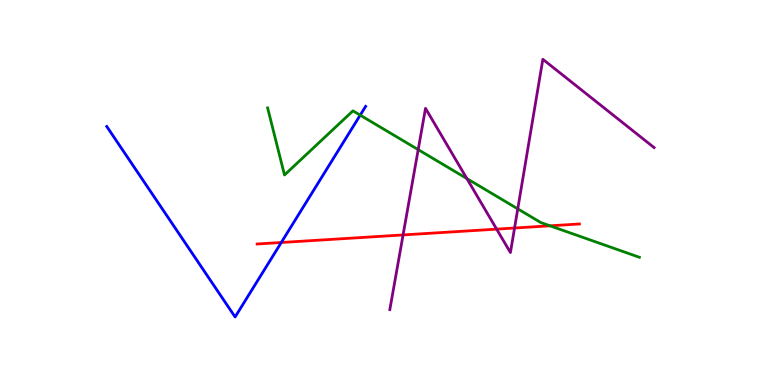[{'lines': ['blue', 'red'], 'intersections': [{'x': 3.63, 'y': 3.7}]}, {'lines': ['green', 'red'], 'intersections': [{'x': 7.1, 'y': 4.13}]}, {'lines': ['purple', 'red'], 'intersections': [{'x': 5.2, 'y': 3.9}, {'x': 6.41, 'y': 4.05}, {'x': 6.64, 'y': 4.08}]}, {'lines': ['blue', 'green'], 'intersections': [{'x': 4.65, 'y': 7.01}]}, {'lines': ['blue', 'purple'], 'intersections': []}, {'lines': ['green', 'purple'], 'intersections': [{'x': 5.4, 'y': 6.11}, {'x': 6.02, 'y': 5.36}, {'x': 6.68, 'y': 4.58}]}]